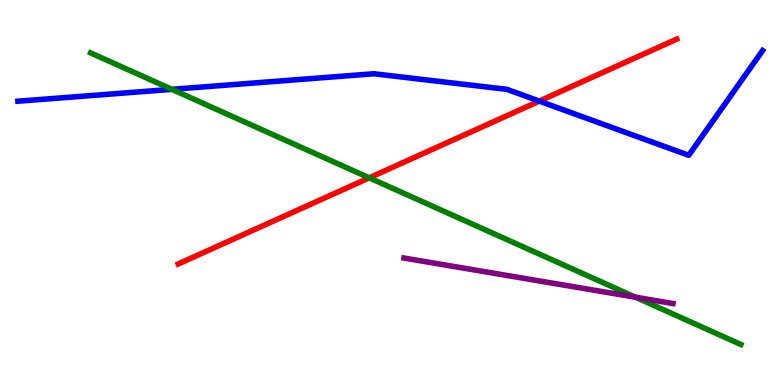[{'lines': ['blue', 'red'], 'intersections': [{'x': 6.96, 'y': 7.37}]}, {'lines': ['green', 'red'], 'intersections': [{'x': 4.76, 'y': 5.38}]}, {'lines': ['purple', 'red'], 'intersections': []}, {'lines': ['blue', 'green'], 'intersections': [{'x': 2.22, 'y': 7.68}]}, {'lines': ['blue', 'purple'], 'intersections': []}, {'lines': ['green', 'purple'], 'intersections': [{'x': 8.2, 'y': 2.28}]}]